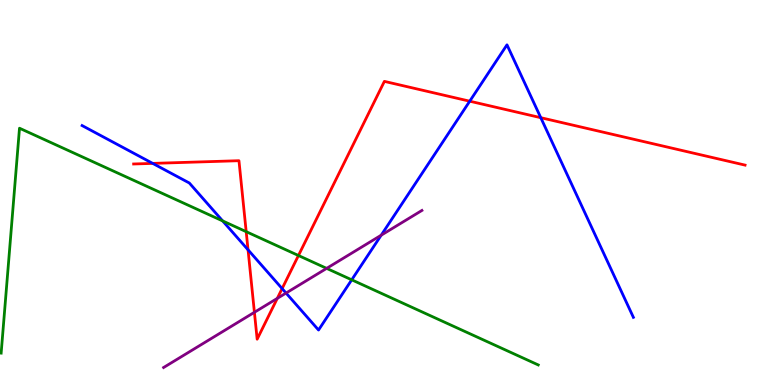[{'lines': ['blue', 'red'], 'intersections': [{'x': 1.97, 'y': 5.76}, {'x': 3.2, 'y': 3.51}, {'x': 3.64, 'y': 2.5}, {'x': 6.06, 'y': 7.37}, {'x': 6.98, 'y': 6.94}]}, {'lines': ['green', 'red'], 'intersections': [{'x': 3.18, 'y': 3.98}, {'x': 3.85, 'y': 3.36}]}, {'lines': ['purple', 'red'], 'intersections': [{'x': 3.28, 'y': 1.89}, {'x': 3.58, 'y': 2.25}]}, {'lines': ['blue', 'green'], 'intersections': [{'x': 2.87, 'y': 4.26}, {'x': 4.54, 'y': 2.73}]}, {'lines': ['blue', 'purple'], 'intersections': [{'x': 3.69, 'y': 2.39}, {'x': 4.92, 'y': 3.89}]}, {'lines': ['green', 'purple'], 'intersections': [{'x': 4.21, 'y': 3.03}]}]